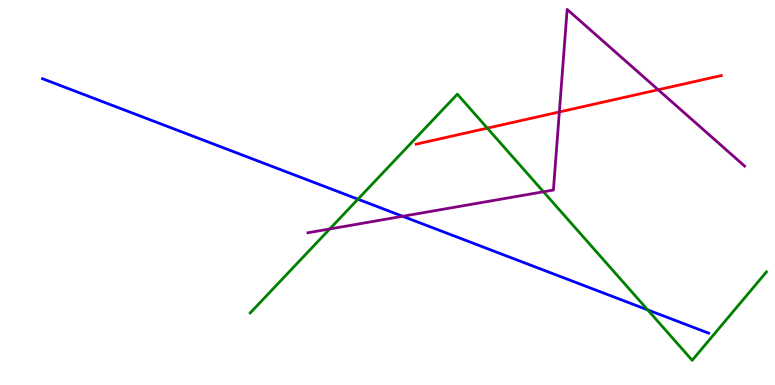[{'lines': ['blue', 'red'], 'intersections': []}, {'lines': ['green', 'red'], 'intersections': [{'x': 6.29, 'y': 6.67}]}, {'lines': ['purple', 'red'], 'intersections': [{'x': 7.22, 'y': 7.09}, {'x': 8.49, 'y': 7.67}]}, {'lines': ['blue', 'green'], 'intersections': [{'x': 4.62, 'y': 4.83}, {'x': 8.36, 'y': 1.95}]}, {'lines': ['blue', 'purple'], 'intersections': [{'x': 5.2, 'y': 4.38}]}, {'lines': ['green', 'purple'], 'intersections': [{'x': 4.25, 'y': 4.05}, {'x': 7.01, 'y': 5.02}]}]